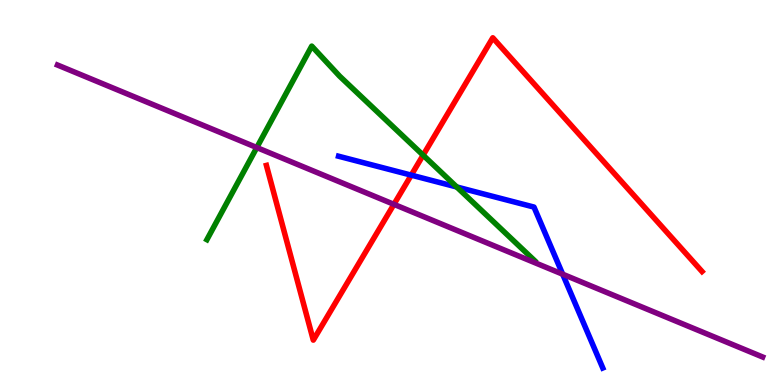[{'lines': ['blue', 'red'], 'intersections': [{'x': 5.31, 'y': 5.45}]}, {'lines': ['green', 'red'], 'intersections': [{'x': 5.46, 'y': 5.97}]}, {'lines': ['purple', 'red'], 'intersections': [{'x': 5.08, 'y': 4.69}]}, {'lines': ['blue', 'green'], 'intersections': [{'x': 5.89, 'y': 5.14}]}, {'lines': ['blue', 'purple'], 'intersections': [{'x': 7.26, 'y': 2.88}]}, {'lines': ['green', 'purple'], 'intersections': [{'x': 3.31, 'y': 6.17}]}]